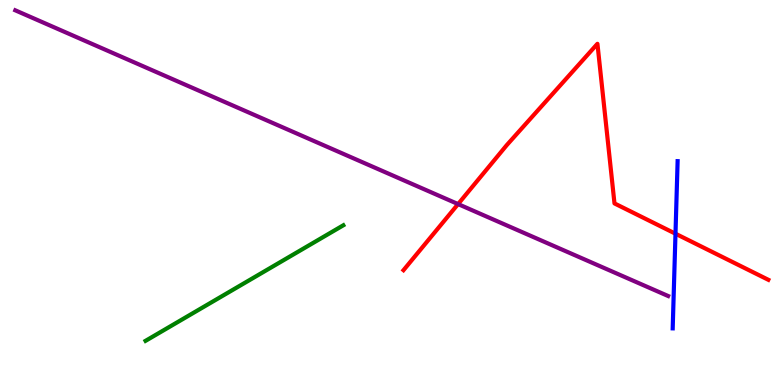[{'lines': ['blue', 'red'], 'intersections': [{'x': 8.72, 'y': 3.93}]}, {'lines': ['green', 'red'], 'intersections': []}, {'lines': ['purple', 'red'], 'intersections': [{'x': 5.91, 'y': 4.7}]}, {'lines': ['blue', 'green'], 'intersections': []}, {'lines': ['blue', 'purple'], 'intersections': []}, {'lines': ['green', 'purple'], 'intersections': []}]